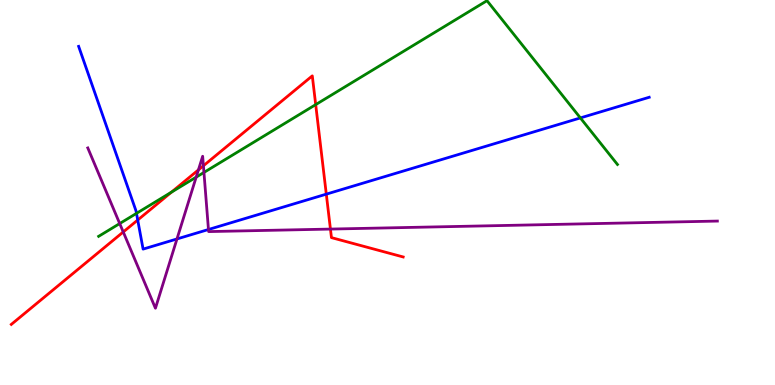[{'lines': ['blue', 'red'], 'intersections': [{'x': 1.78, 'y': 4.29}, {'x': 4.21, 'y': 4.96}]}, {'lines': ['green', 'red'], 'intersections': [{'x': 2.21, 'y': 5.01}, {'x': 4.07, 'y': 7.28}]}, {'lines': ['purple', 'red'], 'intersections': [{'x': 1.59, 'y': 3.97}, {'x': 2.56, 'y': 5.59}, {'x': 2.62, 'y': 5.69}, {'x': 4.26, 'y': 4.05}]}, {'lines': ['blue', 'green'], 'intersections': [{'x': 1.76, 'y': 4.46}, {'x': 7.49, 'y': 6.94}]}, {'lines': ['blue', 'purple'], 'intersections': [{'x': 2.28, 'y': 3.79}, {'x': 2.69, 'y': 4.04}]}, {'lines': ['green', 'purple'], 'intersections': [{'x': 1.54, 'y': 4.19}, {'x': 2.53, 'y': 5.4}, {'x': 2.63, 'y': 5.52}]}]